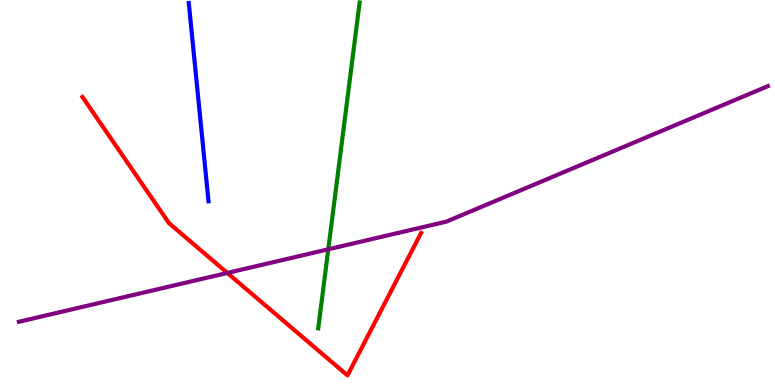[{'lines': ['blue', 'red'], 'intersections': []}, {'lines': ['green', 'red'], 'intersections': []}, {'lines': ['purple', 'red'], 'intersections': [{'x': 2.93, 'y': 2.91}]}, {'lines': ['blue', 'green'], 'intersections': []}, {'lines': ['blue', 'purple'], 'intersections': []}, {'lines': ['green', 'purple'], 'intersections': [{'x': 4.24, 'y': 3.52}]}]